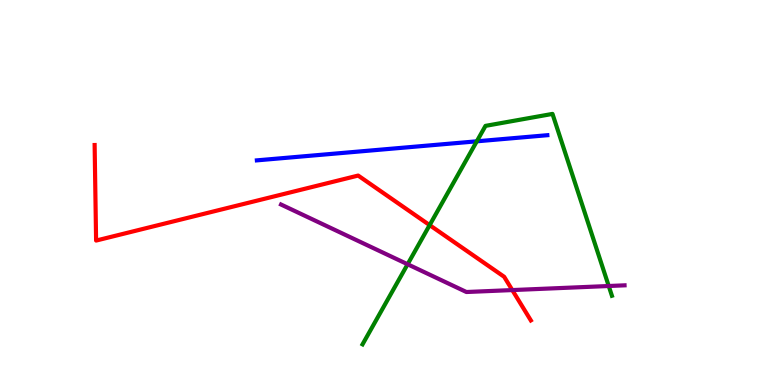[{'lines': ['blue', 'red'], 'intersections': []}, {'lines': ['green', 'red'], 'intersections': [{'x': 5.54, 'y': 4.15}]}, {'lines': ['purple', 'red'], 'intersections': [{'x': 6.61, 'y': 2.47}]}, {'lines': ['blue', 'green'], 'intersections': [{'x': 6.15, 'y': 6.33}]}, {'lines': ['blue', 'purple'], 'intersections': []}, {'lines': ['green', 'purple'], 'intersections': [{'x': 5.26, 'y': 3.14}, {'x': 7.85, 'y': 2.57}]}]